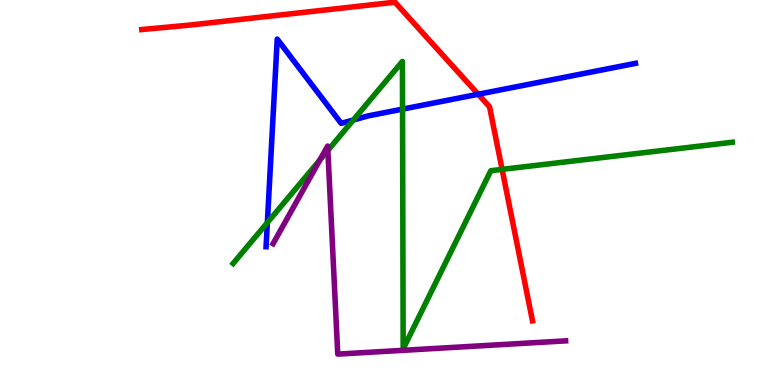[{'lines': ['blue', 'red'], 'intersections': [{'x': 6.17, 'y': 7.55}]}, {'lines': ['green', 'red'], 'intersections': [{'x': 6.48, 'y': 5.6}]}, {'lines': ['purple', 'red'], 'intersections': []}, {'lines': ['blue', 'green'], 'intersections': [{'x': 3.45, 'y': 4.22}, {'x': 4.56, 'y': 6.88}, {'x': 5.19, 'y': 7.17}]}, {'lines': ['blue', 'purple'], 'intersections': []}, {'lines': ['green', 'purple'], 'intersections': [{'x': 4.13, 'y': 5.85}, {'x': 4.23, 'y': 6.09}]}]